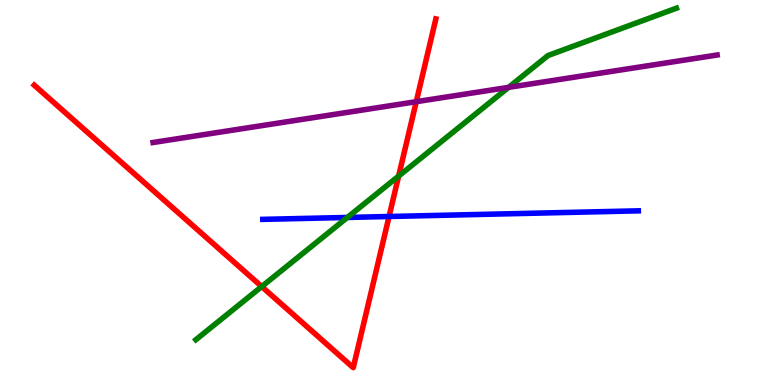[{'lines': ['blue', 'red'], 'intersections': [{'x': 5.02, 'y': 4.38}]}, {'lines': ['green', 'red'], 'intersections': [{'x': 3.38, 'y': 2.56}, {'x': 5.14, 'y': 5.43}]}, {'lines': ['purple', 'red'], 'intersections': [{'x': 5.37, 'y': 7.36}]}, {'lines': ['blue', 'green'], 'intersections': [{'x': 4.48, 'y': 4.35}]}, {'lines': ['blue', 'purple'], 'intersections': []}, {'lines': ['green', 'purple'], 'intersections': [{'x': 6.56, 'y': 7.73}]}]